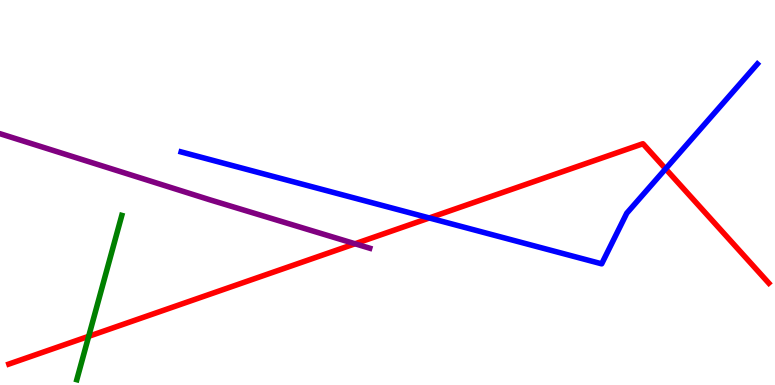[{'lines': ['blue', 'red'], 'intersections': [{'x': 5.54, 'y': 4.34}, {'x': 8.59, 'y': 5.62}]}, {'lines': ['green', 'red'], 'intersections': [{'x': 1.14, 'y': 1.26}]}, {'lines': ['purple', 'red'], 'intersections': [{'x': 4.58, 'y': 3.67}]}, {'lines': ['blue', 'green'], 'intersections': []}, {'lines': ['blue', 'purple'], 'intersections': []}, {'lines': ['green', 'purple'], 'intersections': []}]